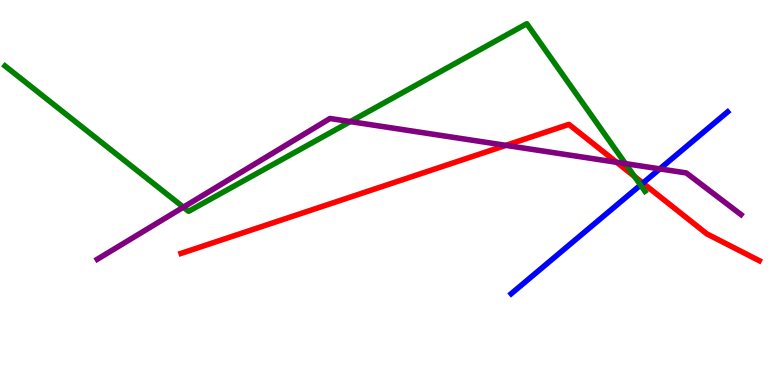[{'lines': ['blue', 'red'], 'intersections': [{'x': 8.3, 'y': 5.24}]}, {'lines': ['green', 'red'], 'intersections': [{'x': 8.19, 'y': 5.42}]}, {'lines': ['purple', 'red'], 'intersections': [{'x': 6.53, 'y': 6.22}, {'x': 7.96, 'y': 5.78}]}, {'lines': ['blue', 'green'], 'intersections': [{'x': 8.27, 'y': 5.19}]}, {'lines': ['blue', 'purple'], 'intersections': [{'x': 8.51, 'y': 5.61}]}, {'lines': ['green', 'purple'], 'intersections': [{'x': 2.37, 'y': 4.62}, {'x': 4.52, 'y': 6.84}, {'x': 8.07, 'y': 5.75}]}]